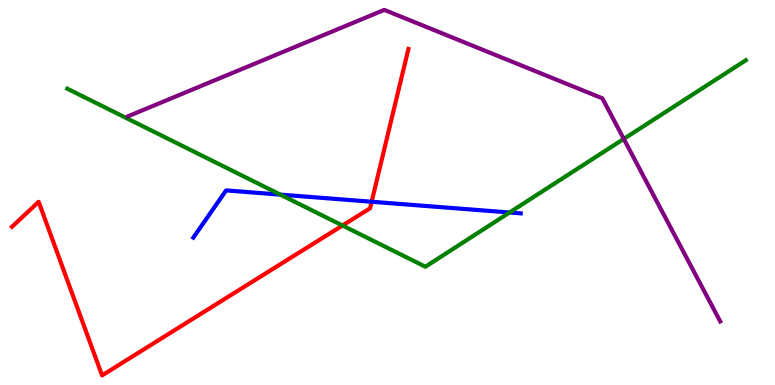[{'lines': ['blue', 'red'], 'intersections': [{'x': 4.8, 'y': 4.76}]}, {'lines': ['green', 'red'], 'intersections': [{'x': 4.42, 'y': 4.14}]}, {'lines': ['purple', 'red'], 'intersections': []}, {'lines': ['blue', 'green'], 'intersections': [{'x': 3.62, 'y': 4.94}, {'x': 6.58, 'y': 4.48}]}, {'lines': ['blue', 'purple'], 'intersections': []}, {'lines': ['green', 'purple'], 'intersections': [{'x': 8.05, 'y': 6.39}]}]